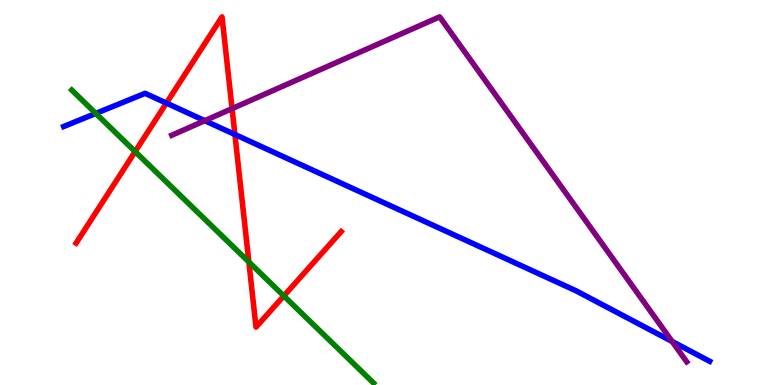[{'lines': ['blue', 'red'], 'intersections': [{'x': 2.15, 'y': 7.32}, {'x': 3.03, 'y': 6.51}]}, {'lines': ['green', 'red'], 'intersections': [{'x': 1.74, 'y': 6.06}, {'x': 3.21, 'y': 3.2}, {'x': 3.66, 'y': 2.31}]}, {'lines': ['purple', 'red'], 'intersections': [{'x': 2.99, 'y': 7.18}]}, {'lines': ['blue', 'green'], 'intersections': [{'x': 1.24, 'y': 7.05}]}, {'lines': ['blue', 'purple'], 'intersections': [{'x': 2.64, 'y': 6.87}, {'x': 8.67, 'y': 1.13}]}, {'lines': ['green', 'purple'], 'intersections': []}]